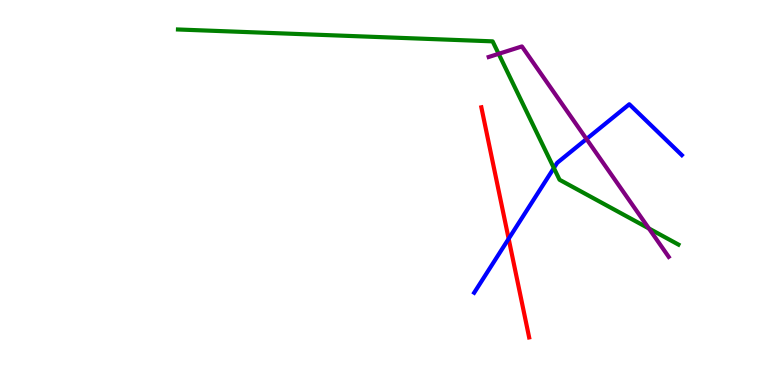[{'lines': ['blue', 'red'], 'intersections': [{'x': 6.56, 'y': 3.8}]}, {'lines': ['green', 'red'], 'intersections': []}, {'lines': ['purple', 'red'], 'intersections': []}, {'lines': ['blue', 'green'], 'intersections': [{'x': 7.15, 'y': 5.64}]}, {'lines': ['blue', 'purple'], 'intersections': [{'x': 7.57, 'y': 6.39}]}, {'lines': ['green', 'purple'], 'intersections': [{'x': 6.43, 'y': 8.6}, {'x': 8.37, 'y': 4.07}]}]